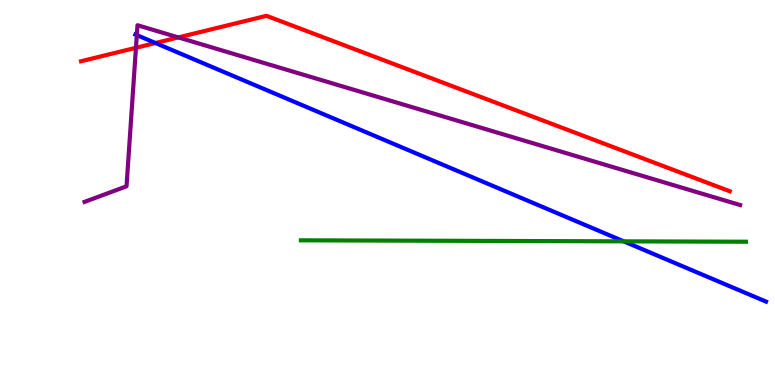[{'lines': ['blue', 'red'], 'intersections': [{'x': 2.01, 'y': 8.88}]}, {'lines': ['green', 'red'], 'intersections': []}, {'lines': ['purple', 'red'], 'intersections': [{'x': 1.75, 'y': 8.76}, {'x': 2.3, 'y': 9.03}]}, {'lines': ['blue', 'green'], 'intersections': [{'x': 8.05, 'y': 3.73}]}, {'lines': ['blue', 'purple'], 'intersections': [{'x': 1.77, 'y': 9.09}]}, {'lines': ['green', 'purple'], 'intersections': []}]